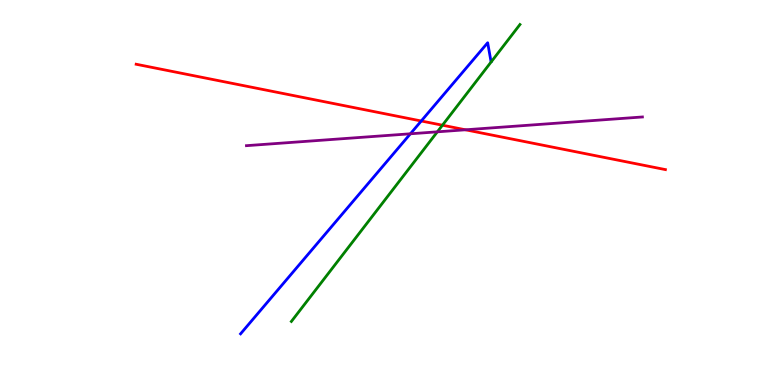[{'lines': ['blue', 'red'], 'intersections': [{'x': 5.44, 'y': 6.86}]}, {'lines': ['green', 'red'], 'intersections': [{'x': 5.71, 'y': 6.75}]}, {'lines': ['purple', 'red'], 'intersections': [{'x': 6.01, 'y': 6.63}]}, {'lines': ['blue', 'green'], 'intersections': []}, {'lines': ['blue', 'purple'], 'intersections': [{'x': 5.3, 'y': 6.53}]}, {'lines': ['green', 'purple'], 'intersections': [{'x': 5.64, 'y': 6.58}]}]